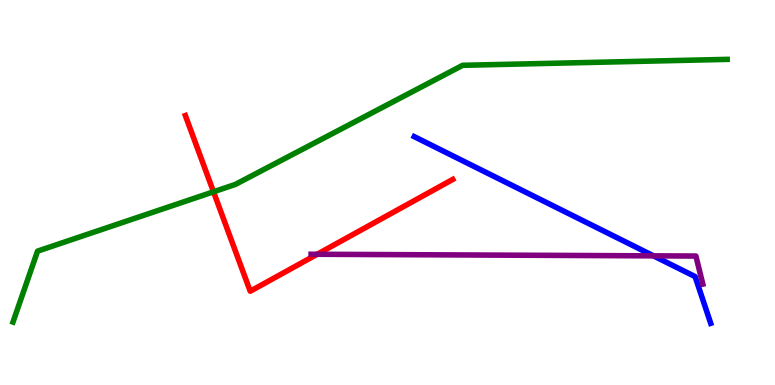[{'lines': ['blue', 'red'], 'intersections': []}, {'lines': ['green', 'red'], 'intersections': [{'x': 2.76, 'y': 5.02}]}, {'lines': ['purple', 'red'], 'intersections': [{'x': 4.09, 'y': 3.4}]}, {'lines': ['blue', 'green'], 'intersections': []}, {'lines': ['blue', 'purple'], 'intersections': [{'x': 8.43, 'y': 3.35}]}, {'lines': ['green', 'purple'], 'intersections': []}]